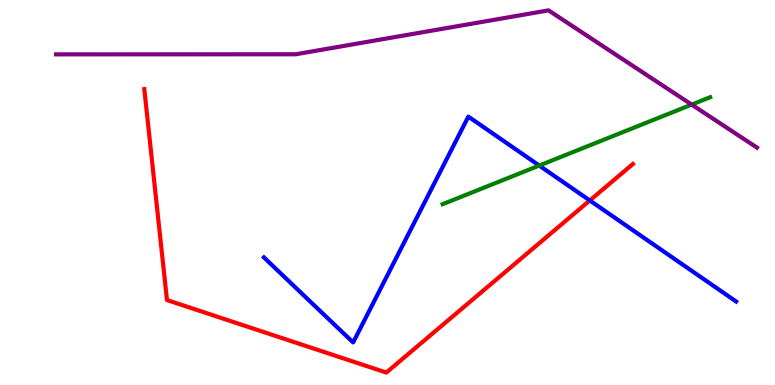[{'lines': ['blue', 'red'], 'intersections': [{'x': 7.61, 'y': 4.79}]}, {'lines': ['green', 'red'], 'intersections': []}, {'lines': ['purple', 'red'], 'intersections': []}, {'lines': ['blue', 'green'], 'intersections': [{'x': 6.96, 'y': 5.7}]}, {'lines': ['blue', 'purple'], 'intersections': []}, {'lines': ['green', 'purple'], 'intersections': [{'x': 8.92, 'y': 7.28}]}]